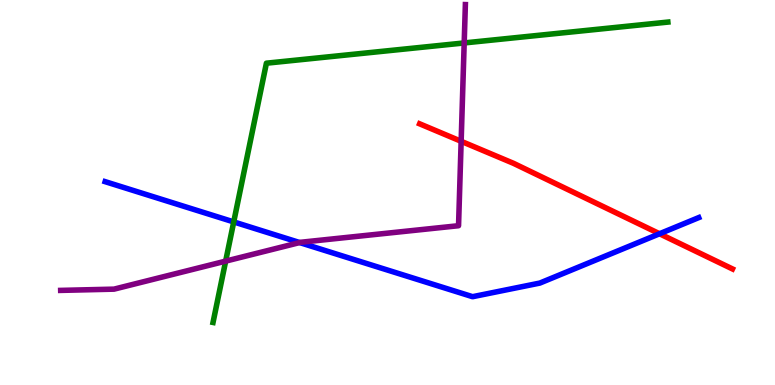[{'lines': ['blue', 'red'], 'intersections': [{'x': 8.51, 'y': 3.93}]}, {'lines': ['green', 'red'], 'intersections': []}, {'lines': ['purple', 'red'], 'intersections': [{'x': 5.95, 'y': 6.33}]}, {'lines': ['blue', 'green'], 'intersections': [{'x': 3.02, 'y': 4.24}]}, {'lines': ['blue', 'purple'], 'intersections': [{'x': 3.87, 'y': 3.7}]}, {'lines': ['green', 'purple'], 'intersections': [{'x': 2.91, 'y': 3.22}, {'x': 5.99, 'y': 8.88}]}]